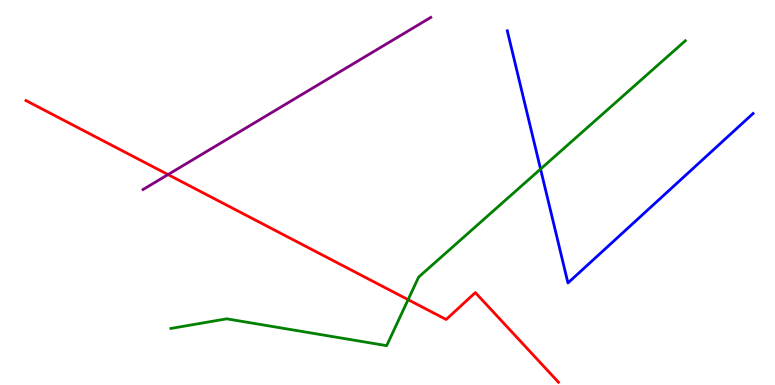[{'lines': ['blue', 'red'], 'intersections': []}, {'lines': ['green', 'red'], 'intersections': [{'x': 5.27, 'y': 2.22}]}, {'lines': ['purple', 'red'], 'intersections': [{'x': 2.17, 'y': 5.47}]}, {'lines': ['blue', 'green'], 'intersections': [{'x': 6.97, 'y': 5.61}]}, {'lines': ['blue', 'purple'], 'intersections': []}, {'lines': ['green', 'purple'], 'intersections': []}]